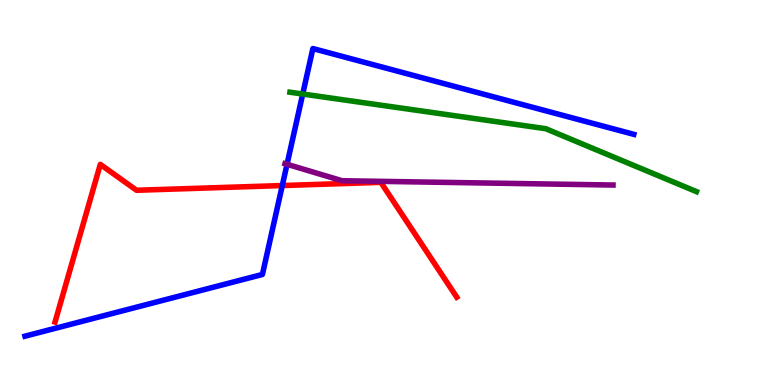[{'lines': ['blue', 'red'], 'intersections': [{'x': 3.64, 'y': 5.18}]}, {'lines': ['green', 'red'], 'intersections': []}, {'lines': ['purple', 'red'], 'intersections': []}, {'lines': ['blue', 'green'], 'intersections': [{'x': 3.91, 'y': 7.56}]}, {'lines': ['blue', 'purple'], 'intersections': [{'x': 3.7, 'y': 5.73}]}, {'lines': ['green', 'purple'], 'intersections': []}]